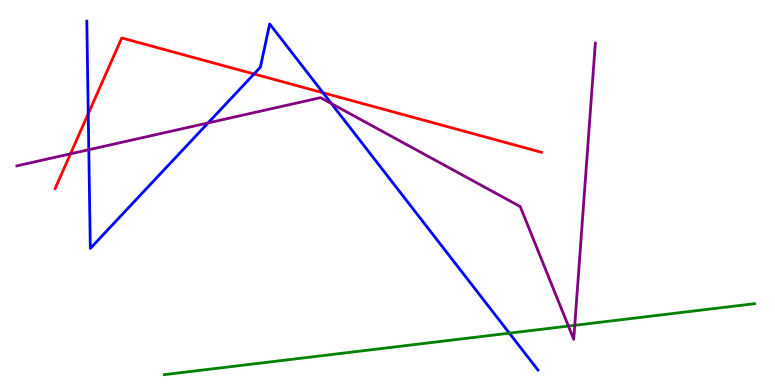[{'lines': ['blue', 'red'], 'intersections': [{'x': 1.14, 'y': 7.05}, {'x': 3.28, 'y': 8.08}, {'x': 4.17, 'y': 7.59}]}, {'lines': ['green', 'red'], 'intersections': []}, {'lines': ['purple', 'red'], 'intersections': [{'x': 0.91, 'y': 6.0}]}, {'lines': ['blue', 'green'], 'intersections': [{'x': 6.57, 'y': 1.35}]}, {'lines': ['blue', 'purple'], 'intersections': [{'x': 1.15, 'y': 6.11}, {'x': 2.68, 'y': 6.81}, {'x': 4.28, 'y': 7.31}]}, {'lines': ['green', 'purple'], 'intersections': [{'x': 7.33, 'y': 1.53}, {'x': 7.42, 'y': 1.55}]}]